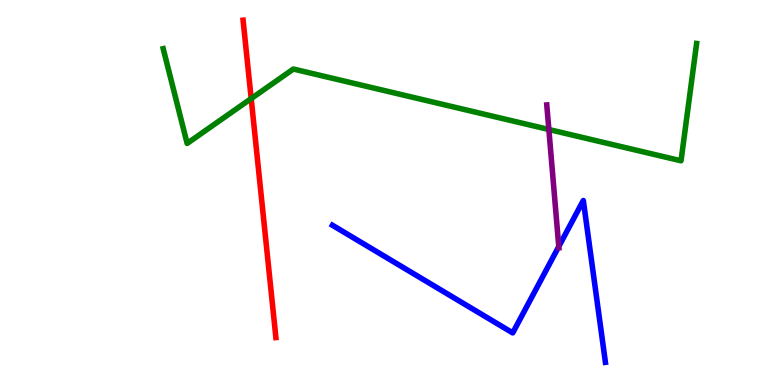[{'lines': ['blue', 'red'], 'intersections': []}, {'lines': ['green', 'red'], 'intersections': [{'x': 3.24, 'y': 7.44}]}, {'lines': ['purple', 'red'], 'intersections': []}, {'lines': ['blue', 'green'], 'intersections': []}, {'lines': ['blue', 'purple'], 'intersections': [{'x': 7.21, 'y': 3.6}]}, {'lines': ['green', 'purple'], 'intersections': [{'x': 7.08, 'y': 6.64}]}]